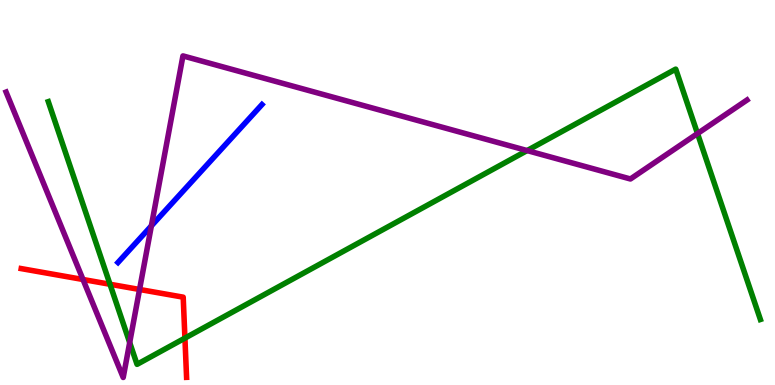[{'lines': ['blue', 'red'], 'intersections': []}, {'lines': ['green', 'red'], 'intersections': [{'x': 1.42, 'y': 2.62}, {'x': 2.39, 'y': 1.22}]}, {'lines': ['purple', 'red'], 'intersections': [{'x': 1.07, 'y': 2.74}, {'x': 1.8, 'y': 2.48}]}, {'lines': ['blue', 'green'], 'intersections': []}, {'lines': ['blue', 'purple'], 'intersections': [{'x': 1.95, 'y': 4.13}]}, {'lines': ['green', 'purple'], 'intersections': [{'x': 1.67, 'y': 1.1}, {'x': 6.8, 'y': 6.09}, {'x': 9.0, 'y': 6.53}]}]